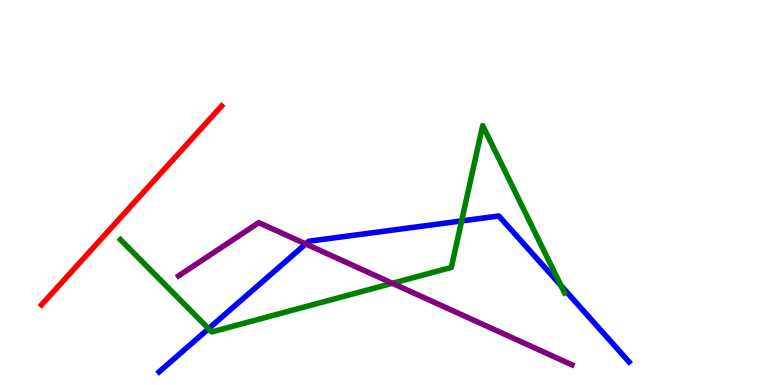[{'lines': ['blue', 'red'], 'intersections': []}, {'lines': ['green', 'red'], 'intersections': []}, {'lines': ['purple', 'red'], 'intersections': []}, {'lines': ['blue', 'green'], 'intersections': [{'x': 2.69, 'y': 1.46}, {'x': 5.96, 'y': 4.26}, {'x': 7.24, 'y': 2.58}]}, {'lines': ['blue', 'purple'], 'intersections': [{'x': 3.94, 'y': 3.66}]}, {'lines': ['green', 'purple'], 'intersections': [{'x': 5.06, 'y': 2.64}]}]